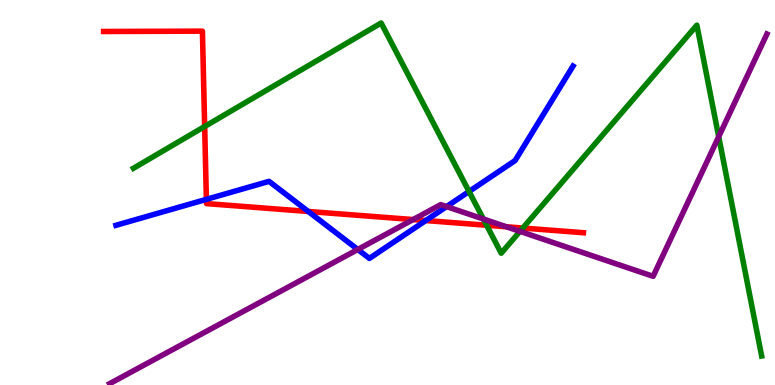[{'lines': ['blue', 'red'], 'intersections': [{'x': 2.66, 'y': 4.82}, {'x': 3.98, 'y': 4.51}, {'x': 5.49, 'y': 4.27}]}, {'lines': ['green', 'red'], 'intersections': [{'x': 2.64, 'y': 6.71}, {'x': 6.28, 'y': 4.15}, {'x': 6.75, 'y': 4.08}]}, {'lines': ['purple', 'red'], 'intersections': [{'x': 5.33, 'y': 4.3}, {'x': 6.53, 'y': 4.11}]}, {'lines': ['blue', 'green'], 'intersections': [{'x': 6.05, 'y': 5.03}]}, {'lines': ['blue', 'purple'], 'intersections': [{'x': 4.62, 'y': 3.52}, {'x': 5.76, 'y': 4.63}]}, {'lines': ['green', 'purple'], 'intersections': [{'x': 6.24, 'y': 4.31}, {'x': 6.71, 'y': 3.99}, {'x': 9.27, 'y': 6.45}]}]